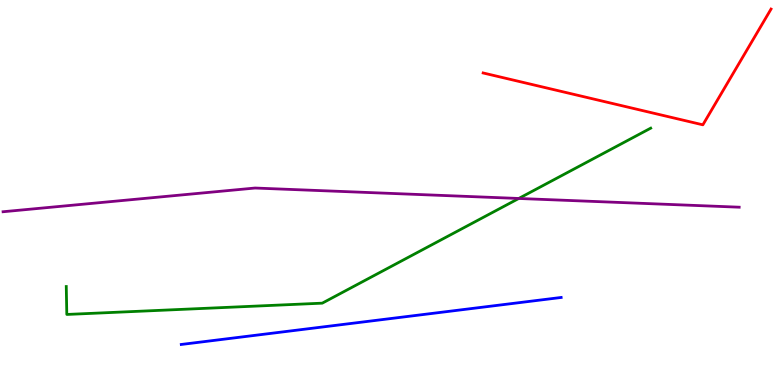[{'lines': ['blue', 'red'], 'intersections': []}, {'lines': ['green', 'red'], 'intersections': []}, {'lines': ['purple', 'red'], 'intersections': []}, {'lines': ['blue', 'green'], 'intersections': []}, {'lines': ['blue', 'purple'], 'intersections': []}, {'lines': ['green', 'purple'], 'intersections': [{'x': 6.69, 'y': 4.84}]}]